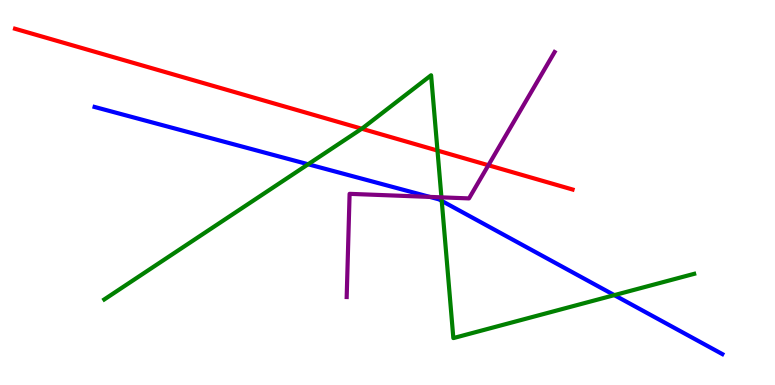[{'lines': ['blue', 'red'], 'intersections': []}, {'lines': ['green', 'red'], 'intersections': [{'x': 4.67, 'y': 6.66}, {'x': 5.64, 'y': 6.09}]}, {'lines': ['purple', 'red'], 'intersections': [{'x': 6.3, 'y': 5.71}]}, {'lines': ['blue', 'green'], 'intersections': [{'x': 3.98, 'y': 5.73}, {'x': 5.7, 'y': 4.78}, {'x': 7.93, 'y': 2.33}]}, {'lines': ['blue', 'purple'], 'intersections': [{'x': 5.55, 'y': 4.89}]}, {'lines': ['green', 'purple'], 'intersections': [{'x': 5.7, 'y': 4.87}]}]